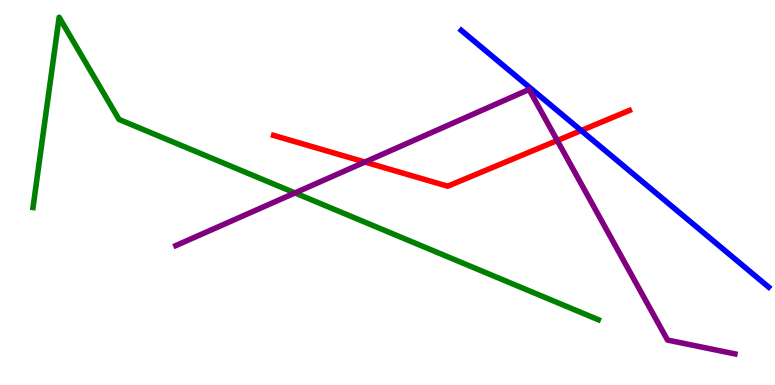[{'lines': ['blue', 'red'], 'intersections': [{'x': 7.5, 'y': 6.61}]}, {'lines': ['green', 'red'], 'intersections': []}, {'lines': ['purple', 'red'], 'intersections': [{'x': 4.71, 'y': 5.79}, {'x': 7.19, 'y': 6.35}]}, {'lines': ['blue', 'green'], 'intersections': []}, {'lines': ['blue', 'purple'], 'intersections': []}, {'lines': ['green', 'purple'], 'intersections': [{'x': 3.81, 'y': 4.99}]}]